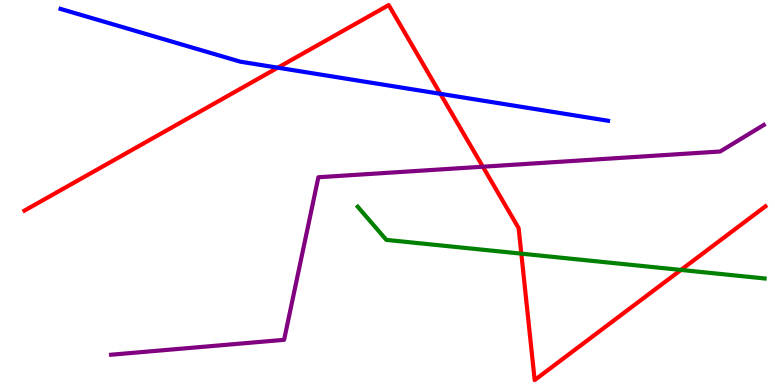[{'lines': ['blue', 'red'], 'intersections': [{'x': 3.58, 'y': 8.24}, {'x': 5.68, 'y': 7.56}]}, {'lines': ['green', 'red'], 'intersections': [{'x': 6.73, 'y': 3.41}, {'x': 8.79, 'y': 2.99}]}, {'lines': ['purple', 'red'], 'intersections': [{'x': 6.23, 'y': 5.67}]}, {'lines': ['blue', 'green'], 'intersections': []}, {'lines': ['blue', 'purple'], 'intersections': []}, {'lines': ['green', 'purple'], 'intersections': []}]